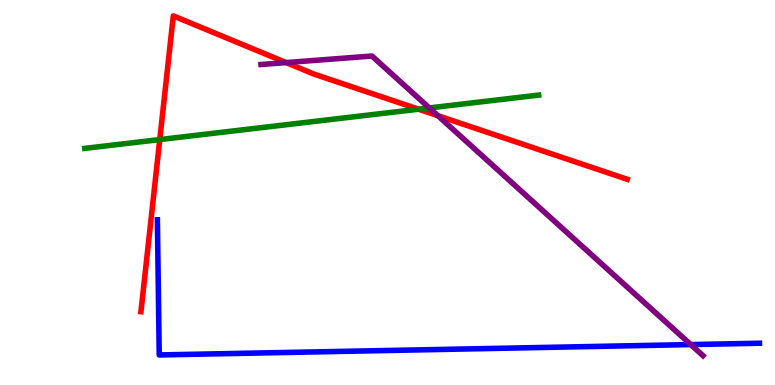[{'lines': ['blue', 'red'], 'intersections': []}, {'lines': ['green', 'red'], 'intersections': [{'x': 2.06, 'y': 6.37}, {'x': 5.4, 'y': 7.16}]}, {'lines': ['purple', 'red'], 'intersections': [{'x': 3.69, 'y': 8.37}, {'x': 5.65, 'y': 6.99}]}, {'lines': ['blue', 'green'], 'intersections': []}, {'lines': ['blue', 'purple'], 'intersections': [{'x': 8.91, 'y': 1.05}]}, {'lines': ['green', 'purple'], 'intersections': [{'x': 5.54, 'y': 7.2}]}]